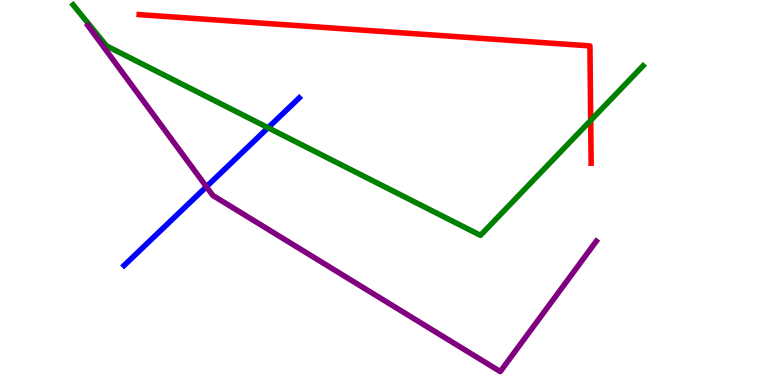[{'lines': ['blue', 'red'], 'intersections': []}, {'lines': ['green', 'red'], 'intersections': [{'x': 7.62, 'y': 6.87}]}, {'lines': ['purple', 'red'], 'intersections': []}, {'lines': ['blue', 'green'], 'intersections': [{'x': 3.46, 'y': 6.68}]}, {'lines': ['blue', 'purple'], 'intersections': [{'x': 2.66, 'y': 5.15}]}, {'lines': ['green', 'purple'], 'intersections': []}]